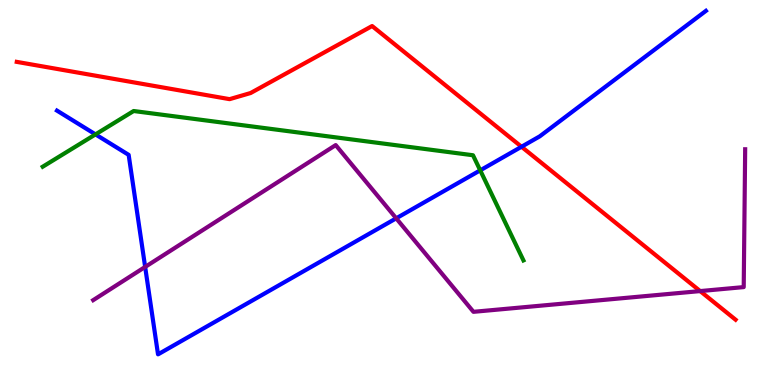[{'lines': ['blue', 'red'], 'intersections': [{'x': 6.73, 'y': 6.19}]}, {'lines': ['green', 'red'], 'intersections': []}, {'lines': ['purple', 'red'], 'intersections': [{'x': 9.03, 'y': 2.44}]}, {'lines': ['blue', 'green'], 'intersections': [{'x': 1.23, 'y': 6.51}, {'x': 6.2, 'y': 5.58}]}, {'lines': ['blue', 'purple'], 'intersections': [{'x': 1.87, 'y': 3.07}, {'x': 5.11, 'y': 4.33}]}, {'lines': ['green', 'purple'], 'intersections': []}]